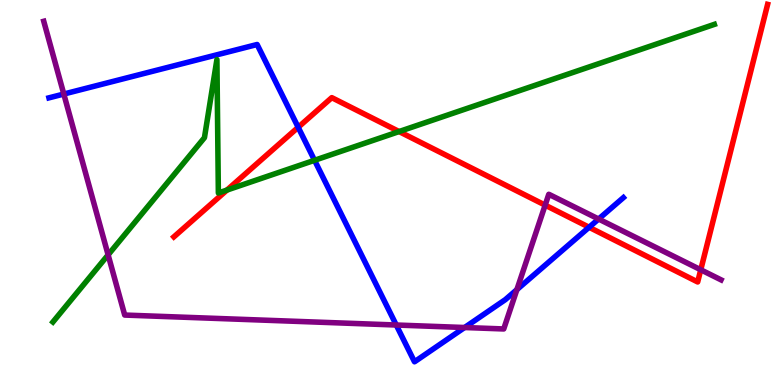[{'lines': ['blue', 'red'], 'intersections': [{'x': 3.85, 'y': 6.69}, {'x': 7.6, 'y': 4.1}]}, {'lines': ['green', 'red'], 'intersections': [{'x': 2.93, 'y': 5.06}, {'x': 5.15, 'y': 6.58}]}, {'lines': ['purple', 'red'], 'intersections': [{'x': 7.03, 'y': 4.67}, {'x': 9.04, 'y': 2.99}]}, {'lines': ['blue', 'green'], 'intersections': [{'x': 4.06, 'y': 5.84}]}, {'lines': ['blue', 'purple'], 'intersections': [{'x': 0.823, 'y': 7.56}, {'x': 5.11, 'y': 1.56}, {'x': 5.99, 'y': 1.49}, {'x': 6.67, 'y': 2.48}, {'x': 7.72, 'y': 4.31}]}, {'lines': ['green', 'purple'], 'intersections': [{'x': 1.4, 'y': 3.38}]}]